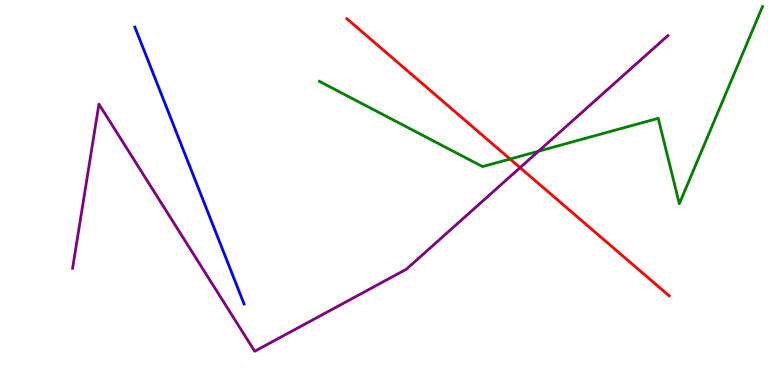[{'lines': ['blue', 'red'], 'intersections': []}, {'lines': ['green', 'red'], 'intersections': [{'x': 6.58, 'y': 5.87}]}, {'lines': ['purple', 'red'], 'intersections': [{'x': 6.71, 'y': 5.65}]}, {'lines': ['blue', 'green'], 'intersections': []}, {'lines': ['blue', 'purple'], 'intersections': []}, {'lines': ['green', 'purple'], 'intersections': [{'x': 6.95, 'y': 6.07}]}]